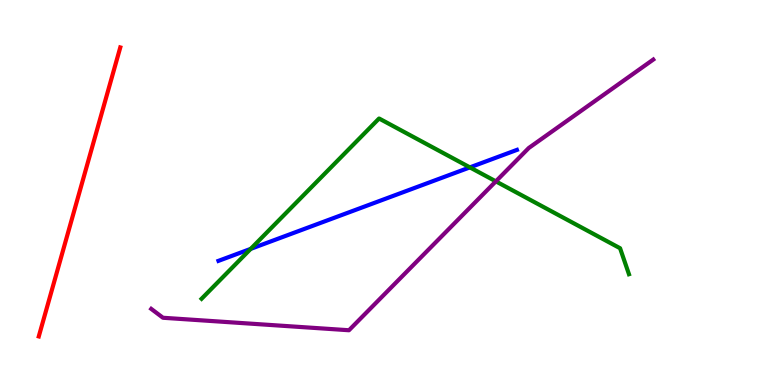[{'lines': ['blue', 'red'], 'intersections': []}, {'lines': ['green', 'red'], 'intersections': []}, {'lines': ['purple', 'red'], 'intersections': []}, {'lines': ['blue', 'green'], 'intersections': [{'x': 3.23, 'y': 3.54}, {'x': 6.06, 'y': 5.65}]}, {'lines': ['blue', 'purple'], 'intersections': []}, {'lines': ['green', 'purple'], 'intersections': [{'x': 6.4, 'y': 5.29}]}]